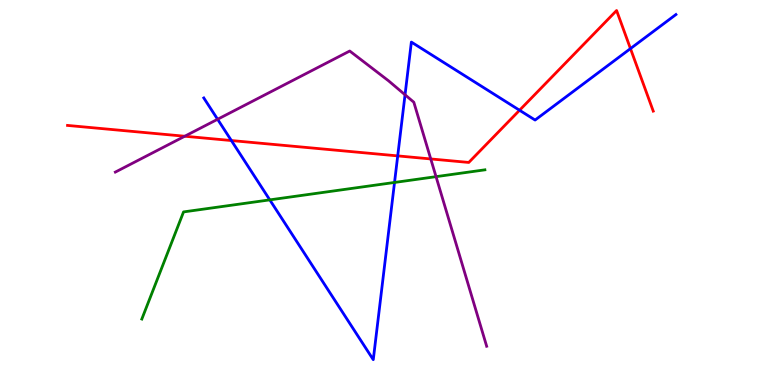[{'lines': ['blue', 'red'], 'intersections': [{'x': 2.99, 'y': 6.35}, {'x': 5.13, 'y': 5.95}, {'x': 6.7, 'y': 7.14}, {'x': 8.14, 'y': 8.74}]}, {'lines': ['green', 'red'], 'intersections': []}, {'lines': ['purple', 'red'], 'intersections': [{'x': 2.38, 'y': 6.46}, {'x': 5.56, 'y': 5.87}]}, {'lines': ['blue', 'green'], 'intersections': [{'x': 3.48, 'y': 4.81}, {'x': 5.09, 'y': 5.26}]}, {'lines': ['blue', 'purple'], 'intersections': [{'x': 2.81, 'y': 6.9}, {'x': 5.23, 'y': 7.54}]}, {'lines': ['green', 'purple'], 'intersections': [{'x': 5.63, 'y': 5.41}]}]